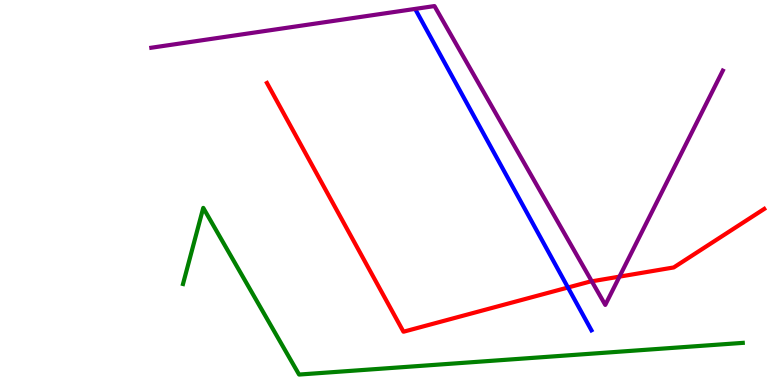[{'lines': ['blue', 'red'], 'intersections': [{'x': 7.33, 'y': 2.53}]}, {'lines': ['green', 'red'], 'intersections': []}, {'lines': ['purple', 'red'], 'intersections': [{'x': 7.64, 'y': 2.69}, {'x': 7.99, 'y': 2.81}]}, {'lines': ['blue', 'green'], 'intersections': []}, {'lines': ['blue', 'purple'], 'intersections': []}, {'lines': ['green', 'purple'], 'intersections': []}]